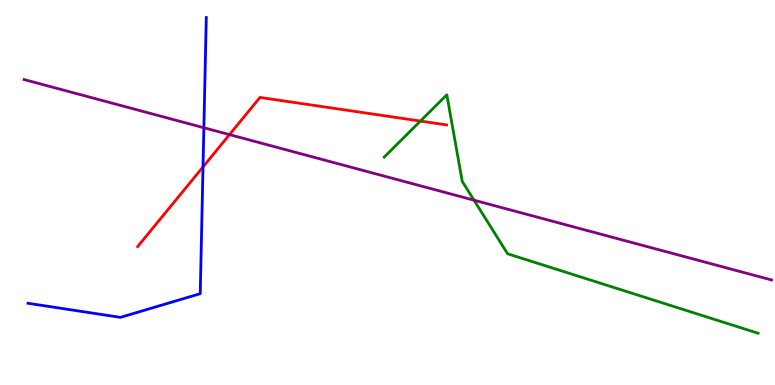[{'lines': ['blue', 'red'], 'intersections': [{'x': 2.62, 'y': 5.67}]}, {'lines': ['green', 'red'], 'intersections': [{'x': 5.42, 'y': 6.86}]}, {'lines': ['purple', 'red'], 'intersections': [{'x': 2.96, 'y': 6.5}]}, {'lines': ['blue', 'green'], 'intersections': []}, {'lines': ['blue', 'purple'], 'intersections': [{'x': 2.63, 'y': 6.68}]}, {'lines': ['green', 'purple'], 'intersections': [{'x': 6.12, 'y': 4.8}]}]